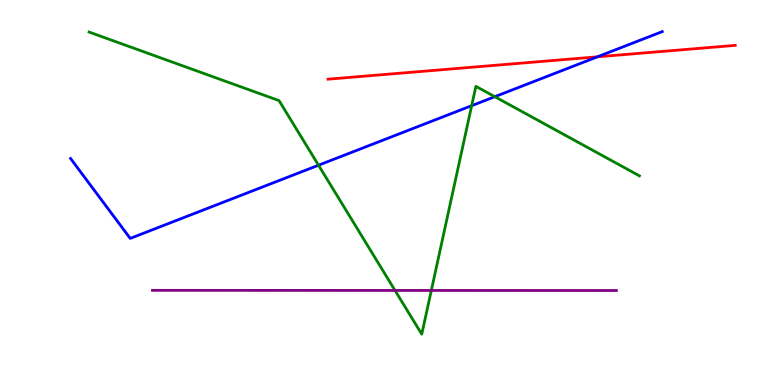[{'lines': ['blue', 'red'], 'intersections': [{'x': 7.71, 'y': 8.52}]}, {'lines': ['green', 'red'], 'intersections': []}, {'lines': ['purple', 'red'], 'intersections': []}, {'lines': ['blue', 'green'], 'intersections': [{'x': 4.11, 'y': 5.71}, {'x': 6.09, 'y': 7.25}, {'x': 6.38, 'y': 7.49}]}, {'lines': ['blue', 'purple'], 'intersections': []}, {'lines': ['green', 'purple'], 'intersections': [{'x': 5.1, 'y': 2.46}, {'x': 5.57, 'y': 2.46}]}]